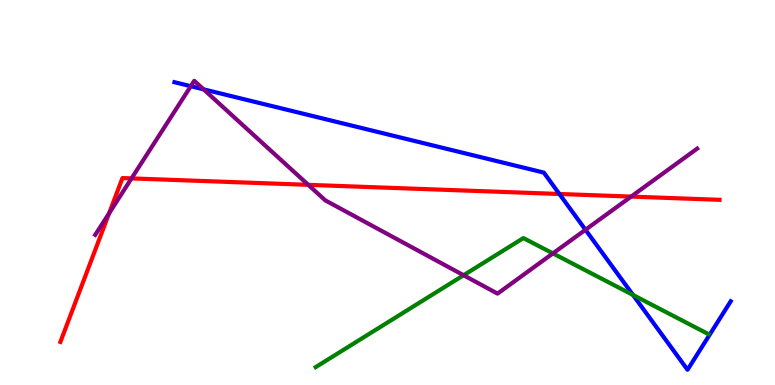[{'lines': ['blue', 'red'], 'intersections': [{'x': 7.22, 'y': 4.96}]}, {'lines': ['green', 'red'], 'intersections': []}, {'lines': ['purple', 'red'], 'intersections': [{'x': 1.41, 'y': 4.46}, {'x': 1.7, 'y': 5.37}, {'x': 3.98, 'y': 5.2}, {'x': 8.14, 'y': 4.89}]}, {'lines': ['blue', 'green'], 'intersections': [{'x': 8.17, 'y': 2.34}]}, {'lines': ['blue', 'purple'], 'intersections': [{'x': 2.46, 'y': 7.76}, {'x': 2.63, 'y': 7.68}, {'x': 7.55, 'y': 4.03}]}, {'lines': ['green', 'purple'], 'intersections': [{'x': 5.98, 'y': 2.85}, {'x': 7.13, 'y': 3.42}]}]